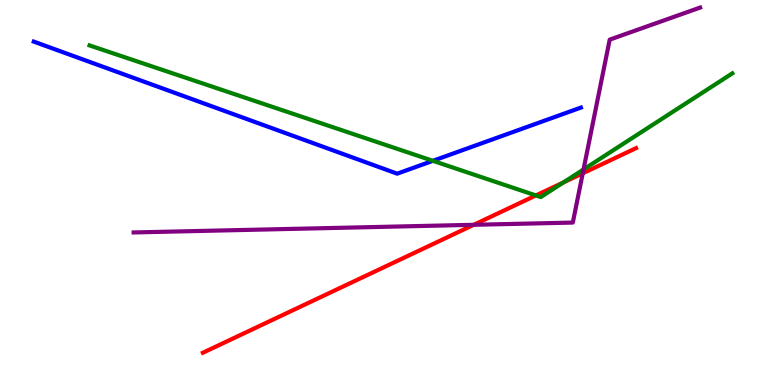[{'lines': ['blue', 'red'], 'intersections': []}, {'lines': ['green', 'red'], 'intersections': [{'x': 6.91, 'y': 4.92}, {'x': 7.27, 'y': 5.26}]}, {'lines': ['purple', 'red'], 'intersections': [{'x': 6.11, 'y': 4.16}, {'x': 7.52, 'y': 5.5}]}, {'lines': ['blue', 'green'], 'intersections': [{'x': 5.59, 'y': 5.82}]}, {'lines': ['blue', 'purple'], 'intersections': []}, {'lines': ['green', 'purple'], 'intersections': [{'x': 7.53, 'y': 5.6}]}]